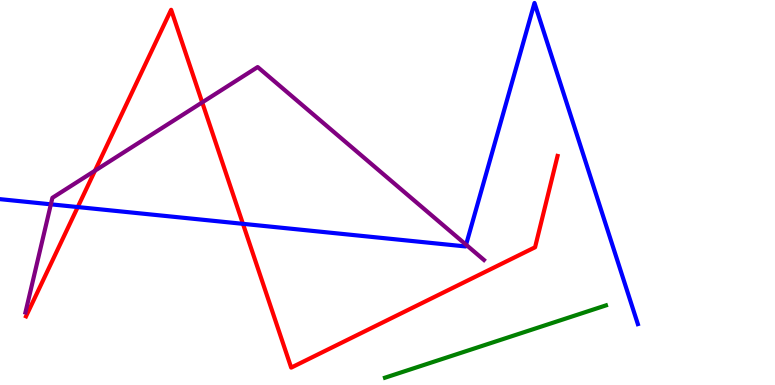[{'lines': ['blue', 'red'], 'intersections': [{'x': 1.0, 'y': 4.62}, {'x': 3.13, 'y': 4.19}]}, {'lines': ['green', 'red'], 'intersections': []}, {'lines': ['purple', 'red'], 'intersections': [{'x': 1.23, 'y': 5.57}, {'x': 2.61, 'y': 7.34}]}, {'lines': ['blue', 'green'], 'intersections': []}, {'lines': ['blue', 'purple'], 'intersections': [{'x': 0.656, 'y': 4.69}, {'x': 6.01, 'y': 3.64}]}, {'lines': ['green', 'purple'], 'intersections': []}]